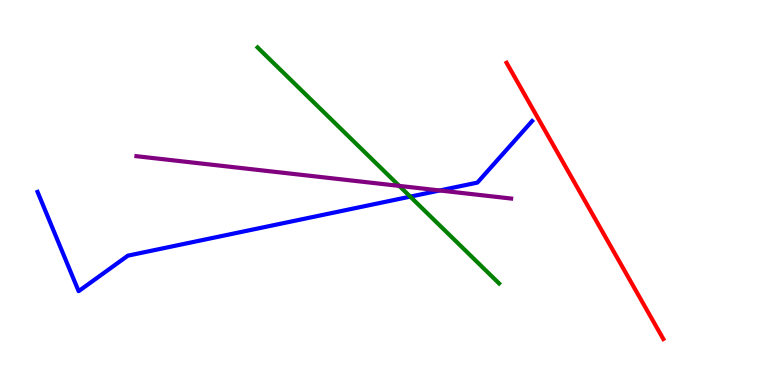[{'lines': ['blue', 'red'], 'intersections': []}, {'lines': ['green', 'red'], 'intersections': []}, {'lines': ['purple', 'red'], 'intersections': []}, {'lines': ['blue', 'green'], 'intersections': [{'x': 5.29, 'y': 4.89}]}, {'lines': ['blue', 'purple'], 'intersections': [{'x': 5.67, 'y': 5.05}]}, {'lines': ['green', 'purple'], 'intersections': [{'x': 5.15, 'y': 5.17}]}]